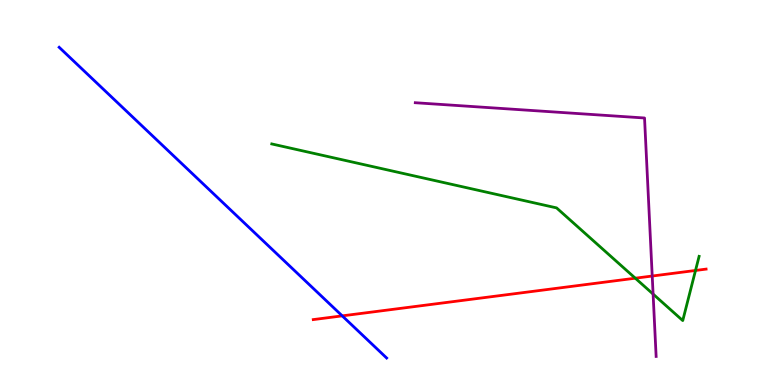[{'lines': ['blue', 'red'], 'intersections': [{'x': 4.42, 'y': 1.8}]}, {'lines': ['green', 'red'], 'intersections': [{'x': 8.2, 'y': 2.77}, {'x': 8.97, 'y': 2.97}]}, {'lines': ['purple', 'red'], 'intersections': [{'x': 8.42, 'y': 2.83}]}, {'lines': ['blue', 'green'], 'intersections': []}, {'lines': ['blue', 'purple'], 'intersections': []}, {'lines': ['green', 'purple'], 'intersections': [{'x': 8.43, 'y': 2.36}]}]